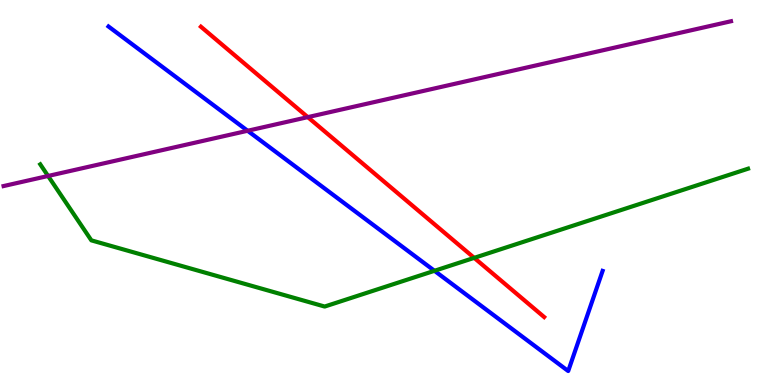[{'lines': ['blue', 'red'], 'intersections': []}, {'lines': ['green', 'red'], 'intersections': [{'x': 6.12, 'y': 3.3}]}, {'lines': ['purple', 'red'], 'intersections': [{'x': 3.97, 'y': 6.96}]}, {'lines': ['blue', 'green'], 'intersections': [{'x': 5.61, 'y': 2.97}]}, {'lines': ['blue', 'purple'], 'intersections': [{'x': 3.2, 'y': 6.6}]}, {'lines': ['green', 'purple'], 'intersections': [{'x': 0.62, 'y': 5.43}]}]